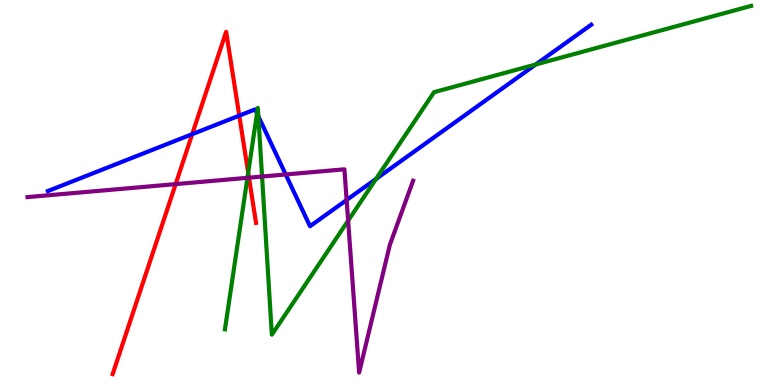[{'lines': ['blue', 'red'], 'intersections': [{'x': 2.48, 'y': 6.52}, {'x': 3.09, 'y': 7.0}]}, {'lines': ['green', 'red'], 'intersections': [{'x': 3.2, 'y': 5.51}]}, {'lines': ['purple', 'red'], 'intersections': [{'x': 2.27, 'y': 5.22}, {'x': 3.21, 'y': 5.38}]}, {'lines': ['blue', 'green'], 'intersections': [{'x': 3.32, 'y': 7.06}, {'x': 3.33, 'y': 6.98}, {'x': 4.85, 'y': 5.35}, {'x': 6.91, 'y': 8.32}]}, {'lines': ['blue', 'purple'], 'intersections': [{'x': 3.69, 'y': 5.47}, {'x': 4.47, 'y': 4.81}]}, {'lines': ['green', 'purple'], 'intersections': [{'x': 3.19, 'y': 5.38}, {'x': 3.38, 'y': 5.41}, {'x': 4.49, 'y': 4.27}]}]